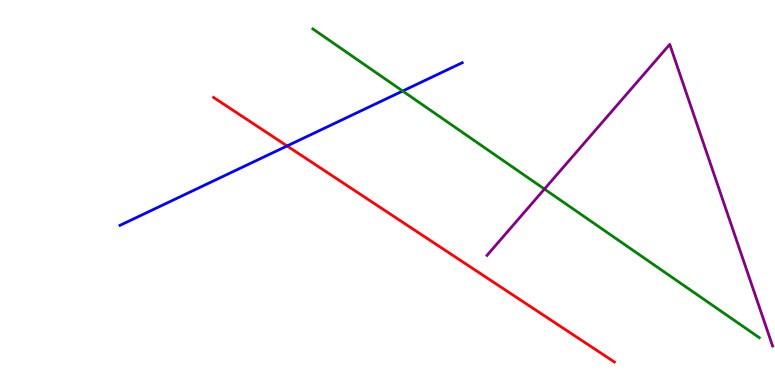[{'lines': ['blue', 'red'], 'intersections': [{'x': 3.7, 'y': 6.21}]}, {'lines': ['green', 'red'], 'intersections': []}, {'lines': ['purple', 'red'], 'intersections': []}, {'lines': ['blue', 'green'], 'intersections': [{'x': 5.2, 'y': 7.64}]}, {'lines': ['blue', 'purple'], 'intersections': []}, {'lines': ['green', 'purple'], 'intersections': [{'x': 7.02, 'y': 5.09}]}]